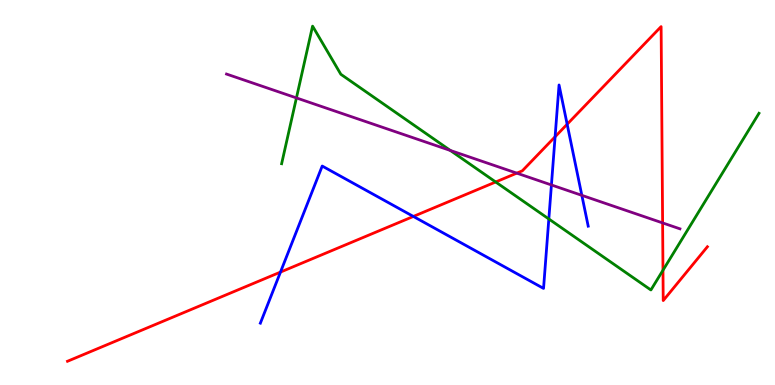[{'lines': ['blue', 'red'], 'intersections': [{'x': 3.62, 'y': 2.93}, {'x': 5.33, 'y': 4.38}, {'x': 7.16, 'y': 6.45}, {'x': 7.32, 'y': 6.77}]}, {'lines': ['green', 'red'], 'intersections': [{'x': 6.4, 'y': 5.27}, {'x': 8.55, 'y': 2.98}]}, {'lines': ['purple', 'red'], 'intersections': [{'x': 6.67, 'y': 5.5}, {'x': 8.55, 'y': 4.21}]}, {'lines': ['blue', 'green'], 'intersections': [{'x': 7.08, 'y': 4.31}]}, {'lines': ['blue', 'purple'], 'intersections': [{'x': 7.12, 'y': 5.2}, {'x': 7.51, 'y': 4.93}]}, {'lines': ['green', 'purple'], 'intersections': [{'x': 3.82, 'y': 7.46}, {'x': 5.81, 'y': 6.09}]}]